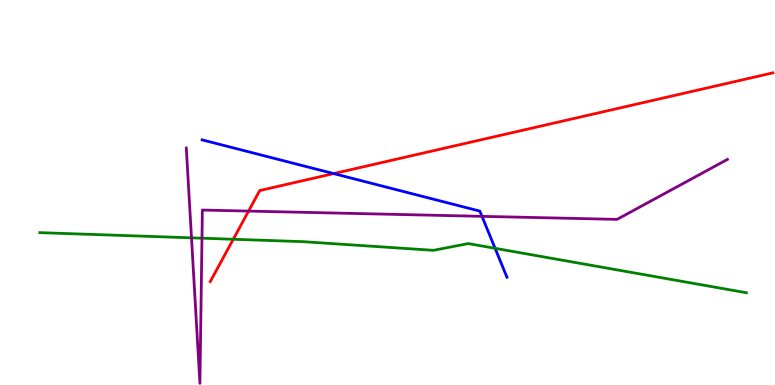[{'lines': ['blue', 'red'], 'intersections': [{'x': 4.31, 'y': 5.49}]}, {'lines': ['green', 'red'], 'intersections': [{'x': 3.01, 'y': 3.79}]}, {'lines': ['purple', 'red'], 'intersections': [{'x': 3.21, 'y': 4.52}]}, {'lines': ['blue', 'green'], 'intersections': [{'x': 6.39, 'y': 3.55}]}, {'lines': ['blue', 'purple'], 'intersections': [{'x': 6.22, 'y': 4.38}]}, {'lines': ['green', 'purple'], 'intersections': [{'x': 2.47, 'y': 3.82}, {'x': 2.61, 'y': 3.81}]}]